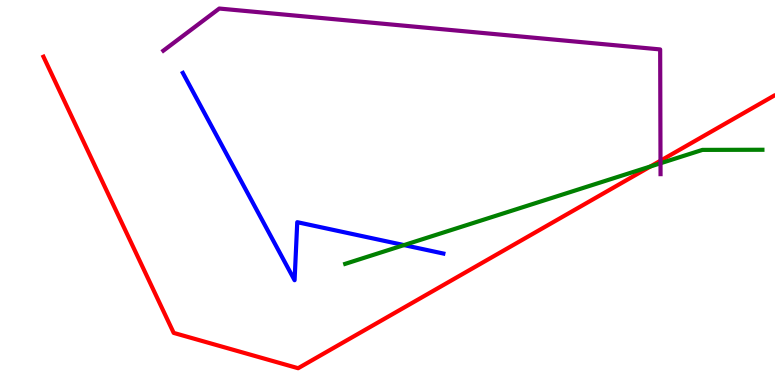[{'lines': ['blue', 'red'], 'intersections': []}, {'lines': ['green', 'red'], 'intersections': [{'x': 8.39, 'y': 5.68}]}, {'lines': ['purple', 'red'], 'intersections': [{'x': 8.52, 'y': 5.83}]}, {'lines': ['blue', 'green'], 'intersections': [{'x': 5.21, 'y': 3.63}]}, {'lines': ['blue', 'purple'], 'intersections': []}, {'lines': ['green', 'purple'], 'intersections': [{'x': 8.52, 'y': 5.76}]}]